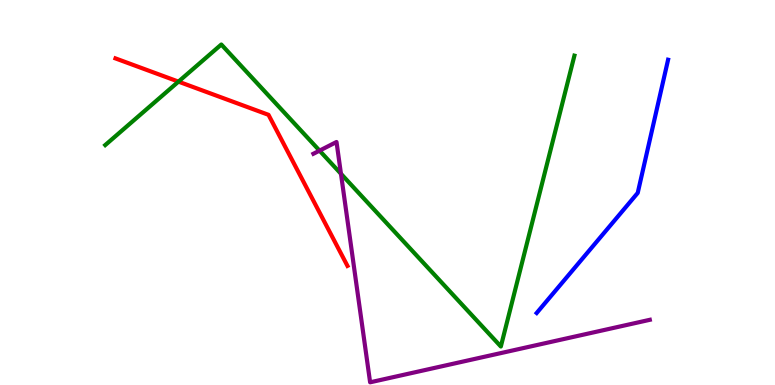[{'lines': ['blue', 'red'], 'intersections': []}, {'lines': ['green', 'red'], 'intersections': [{'x': 2.3, 'y': 7.88}]}, {'lines': ['purple', 'red'], 'intersections': []}, {'lines': ['blue', 'green'], 'intersections': []}, {'lines': ['blue', 'purple'], 'intersections': []}, {'lines': ['green', 'purple'], 'intersections': [{'x': 4.12, 'y': 6.09}, {'x': 4.4, 'y': 5.49}]}]